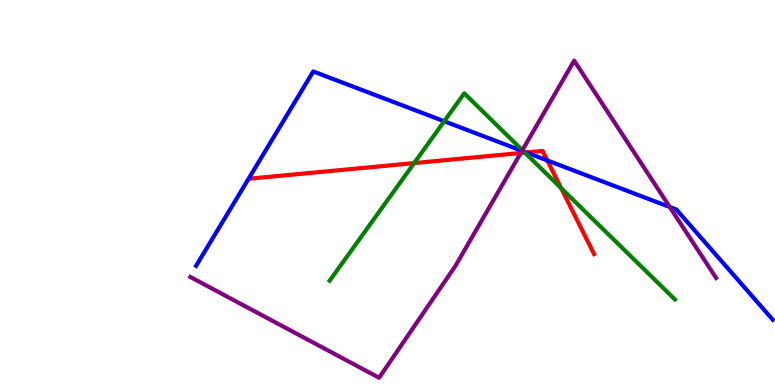[{'lines': ['blue', 'red'], 'intersections': [{'x': 6.79, 'y': 6.04}, {'x': 7.06, 'y': 5.83}]}, {'lines': ['green', 'red'], 'intersections': [{'x': 5.34, 'y': 5.76}, {'x': 6.77, 'y': 6.04}, {'x': 7.24, 'y': 5.11}]}, {'lines': ['purple', 'red'], 'intersections': [{'x': 6.72, 'y': 6.03}]}, {'lines': ['blue', 'green'], 'intersections': [{'x': 5.73, 'y': 6.85}, {'x': 6.76, 'y': 6.07}]}, {'lines': ['blue', 'purple'], 'intersections': [{'x': 6.74, 'y': 6.08}, {'x': 8.64, 'y': 4.62}]}, {'lines': ['green', 'purple'], 'intersections': [{'x': 6.74, 'y': 6.1}]}]